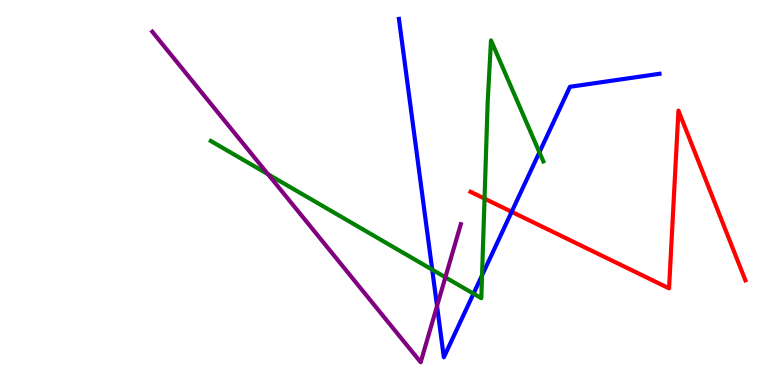[{'lines': ['blue', 'red'], 'intersections': [{'x': 6.6, 'y': 4.5}]}, {'lines': ['green', 'red'], 'intersections': [{'x': 6.25, 'y': 4.84}]}, {'lines': ['purple', 'red'], 'intersections': []}, {'lines': ['blue', 'green'], 'intersections': [{'x': 5.58, 'y': 3.0}, {'x': 6.11, 'y': 2.37}, {'x': 6.22, 'y': 2.85}, {'x': 6.96, 'y': 6.04}]}, {'lines': ['blue', 'purple'], 'intersections': [{'x': 5.64, 'y': 2.05}]}, {'lines': ['green', 'purple'], 'intersections': [{'x': 3.46, 'y': 5.47}, {'x': 5.75, 'y': 2.8}]}]